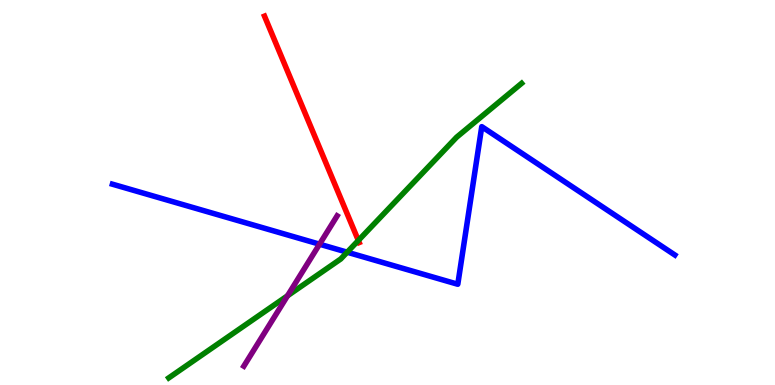[{'lines': ['blue', 'red'], 'intersections': []}, {'lines': ['green', 'red'], 'intersections': [{'x': 4.62, 'y': 3.75}]}, {'lines': ['purple', 'red'], 'intersections': []}, {'lines': ['blue', 'green'], 'intersections': [{'x': 4.48, 'y': 3.45}]}, {'lines': ['blue', 'purple'], 'intersections': [{'x': 4.12, 'y': 3.66}]}, {'lines': ['green', 'purple'], 'intersections': [{'x': 3.71, 'y': 2.32}]}]